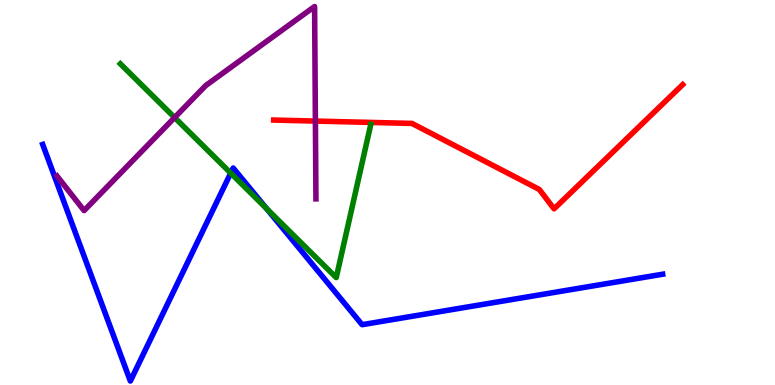[{'lines': ['blue', 'red'], 'intersections': []}, {'lines': ['green', 'red'], 'intersections': []}, {'lines': ['purple', 'red'], 'intersections': [{'x': 4.07, 'y': 6.86}]}, {'lines': ['blue', 'green'], 'intersections': [{'x': 2.98, 'y': 5.5}, {'x': 3.44, 'y': 4.58}]}, {'lines': ['blue', 'purple'], 'intersections': []}, {'lines': ['green', 'purple'], 'intersections': [{'x': 2.25, 'y': 6.95}]}]